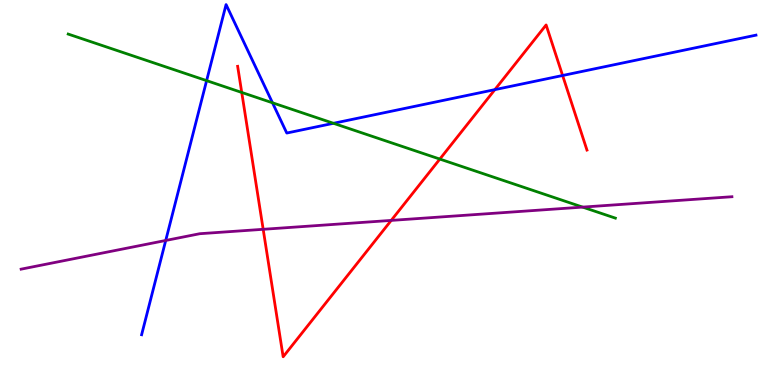[{'lines': ['blue', 'red'], 'intersections': [{'x': 6.39, 'y': 7.67}, {'x': 7.26, 'y': 8.04}]}, {'lines': ['green', 'red'], 'intersections': [{'x': 3.12, 'y': 7.6}, {'x': 5.68, 'y': 5.87}]}, {'lines': ['purple', 'red'], 'intersections': [{'x': 3.4, 'y': 4.04}, {'x': 5.05, 'y': 4.28}]}, {'lines': ['blue', 'green'], 'intersections': [{'x': 2.67, 'y': 7.91}, {'x': 3.52, 'y': 7.33}, {'x': 4.3, 'y': 6.8}]}, {'lines': ['blue', 'purple'], 'intersections': [{'x': 2.14, 'y': 3.75}]}, {'lines': ['green', 'purple'], 'intersections': [{'x': 7.52, 'y': 4.62}]}]